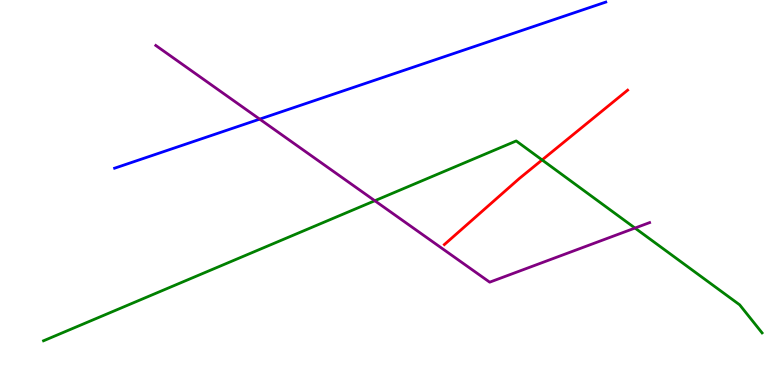[{'lines': ['blue', 'red'], 'intersections': []}, {'lines': ['green', 'red'], 'intersections': [{'x': 6.99, 'y': 5.85}]}, {'lines': ['purple', 'red'], 'intersections': []}, {'lines': ['blue', 'green'], 'intersections': []}, {'lines': ['blue', 'purple'], 'intersections': [{'x': 3.35, 'y': 6.91}]}, {'lines': ['green', 'purple'], 'intersections': [{'x': 4.84, 'y': 4.79}, {'x': 8.19, 'y': 4.08}]}]